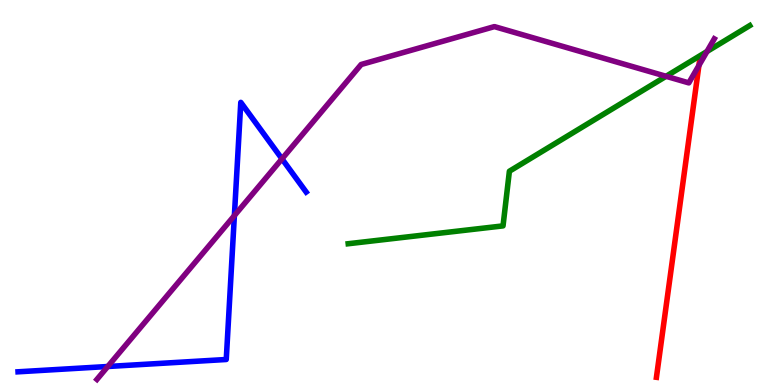[{'lines': ['blue', 'red'], 'intersections': []}, {'lines': ['green', 'red'], 'intersections': []}, {'lines': ['purple', 'red'], 'intersections': [{'x': 9.02, 'y': 8.3}]}, {'lines': ['blue', 'green'], 'intersections': []}, {'lines': ['blue', 'purple'], 'intersections': [{'x': 1.39, 'y': 0.481}, {'x': 3.02, 'y': 4.4}, {'x': 3.64, 'y': 5.87}]}, {'lines': ['green', 'purple'], 'intersections': [{'x': 8.59, 'y': 8.02}, {'x': 9.12, 'y': 8.66}]}]